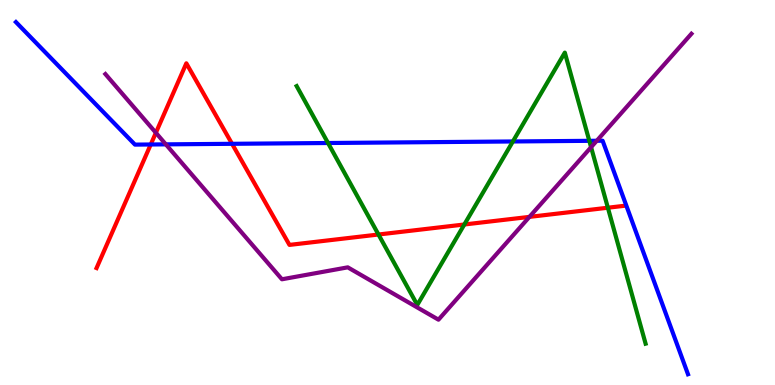[{'lines': ['blue', 'red'], 'intersections': [{'x': 1.95, 'y': 6.25}, {'x': 2.99, 'y': 6.26}]}, {'lines': ['green', 'red'], 'intersections': [{'x': 4.88, 'y': 3.91}, {'x': 5.99, 'y': 4.17}, {'x': 7.84, 'y': 4.6}]}, {'lines': ['purple', 'red'], 'intersections': [{'x': 2.01, 'y': 6.55}, {'x': 6.83, 'y': 4.37}]}, {'lines': ['blue', 'green'], 'intersections': [{'x': 4.23, 'y': 6.29}, {'x': 6.62, 'y': 6.33}, {'x': 7.6, 'y': 6.34}]}, {'lines': ['blue', 'purple'], 'intersections': [{'x': 2.14, 'y': 6.25}, {'x': 7.7, 'y': 6.34}]}, {'lines': ['green', 'purple'], 'intersections': [{'x': 7.63, 'y': 6.18}]}]